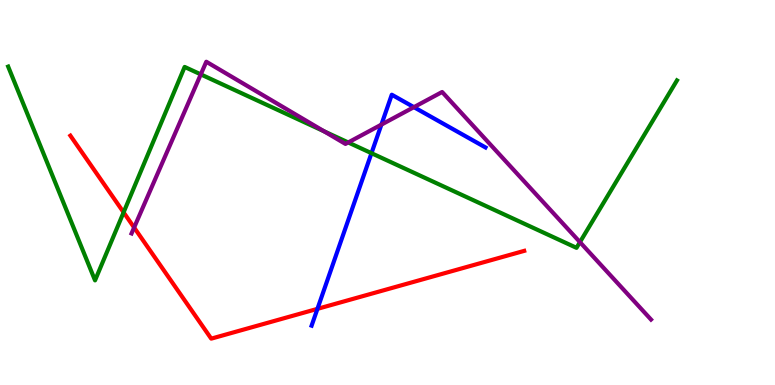[{'lines': ['blue', 'red'], 'intersections': [{'x': 4.1, 'y': 1.98}]}, {'lines': ['green', 'red'], 'intersections': [{'x': 1.59, 'y': 4.48}]}, {'lines': ['purple', 'red'], 'intersections': [{'x': 1.73, 'y': 4.09}]}, {'lines': ['blue', 'green'], 'intersections': [{'x': 4.79, 'y': 6.02}]}, {'lines': ['blue', 'purple'], 'intersections': [{'x': 4.92, 'y': 6.76}, {'x': 5.34, 'y': 7.22}]}, {'lines': ['green', 'purple'], 'intersections': [{'x': 2.59, 'y': 8.07}, {'x': 4.18, 'y': 6.59}, {'x': 4.49, 'y': 6.3}, {'x': 7.48, 'y': 3.71}]}]